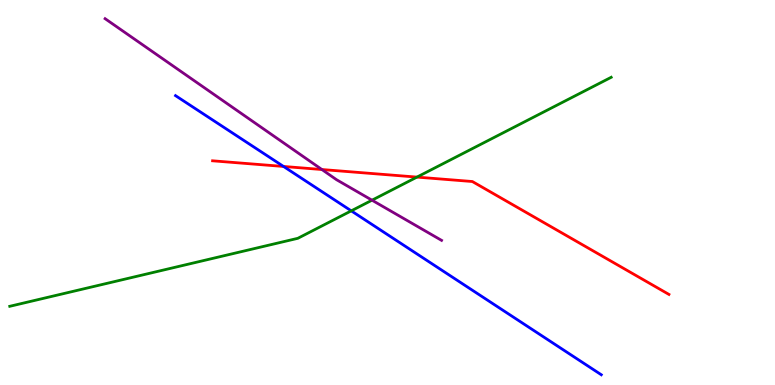[{'lines': ['blue', 'red'], 'intersections': [{'x': 3.66, 'y': 5.68}]}, {'lines': ['green', 'red'], 'intersections': [{'x': 5.38, 'y': 5.4}]}, {'lines': ['purple', 'red'], 'intersections': [{'x': 4.15, 'y': 5.6}]}, {'lines': ['blue', 'green'], 'intersections': [{'x': 4.53, 'y': 4.52}]}, {'lines': ['blue', 'purple'], 'intersections': []}, {'lines': ['green', 'purple'], 'intersections': [{'x': 4.8, 'y': 4.8}]}]